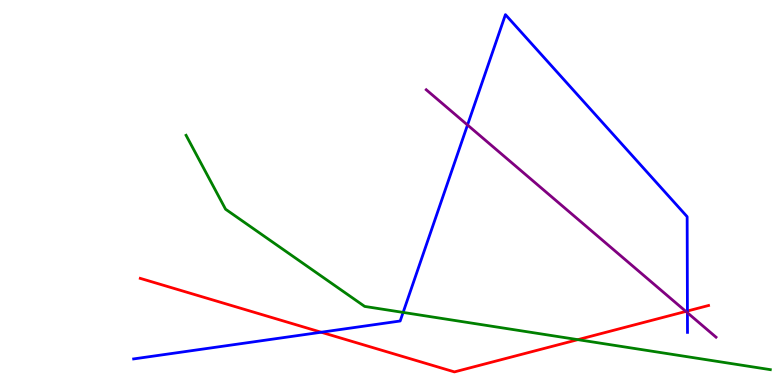[{'lines': ['blue', 'red'], 'intersections': [{'x': 4.14, 'y': 1.37}, {'x': 8.87, 'y': 1.92}]}, {'lines': ['green', 'red'], 'intersections': [{'x': 7.46, 'y': 1.18}]}, {'lines': ['purple', 'red'], 'intersections': [{'x': 8.85, 'y': 1.91}]}, {'lines': ['blue', 'green'], 'intersections': [{'x': 5.2, 'y': 1.89}]}, {'lines': ['blue', 'purple'], 'intersections': [{'x': 6.03, 'y': 6.75}, {'x': 8.87, 'y': 1.88}]}, {'lines': ['green', 'purple'], 'intersections': []}]